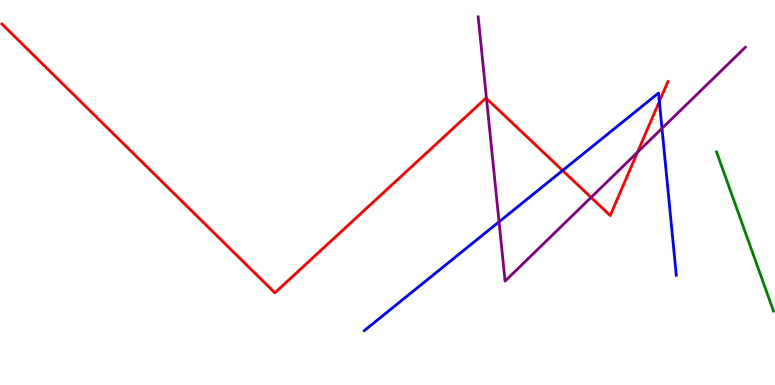[{'lines': ['blue', 'red'], 'intersections': [{'x': 7.26, 'y': 5.57}, {'x': 8.51, 'y': 7.36}]}, {'lines': ['green', 'red'], 'intersections': []}, {'lines': ['purple', 'red'], 'intersections': [{'x': 6.28, 'y': 7.44}, {'x': 7.63, 'y': 4.87}, {'x': 8.23, 'y': 6.04}]}, {'lines': ['blue', 'green'], 'intersections': []}, {'lines': ['blue', 'purple'], 'intersections': [{'x': 6.44, 'y': 4.24}, {'x': 8.54, 'y': 6.66}]}, {'lines': ['green', 'purple'], 'intersections': []}]